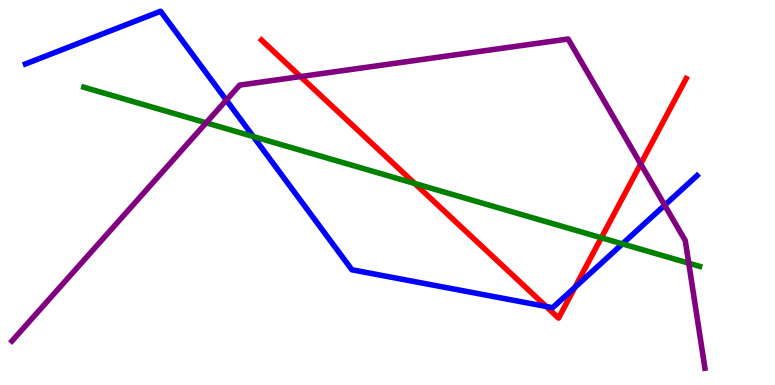[{'lines': ['blue', 'red'], 'intersections': [{'x': 7.05, 'y': 2.04}, {'x': 7.42, 'y': 2.54}]}, {'lines': ['green', 'red'], 'intersections': [{'x': 5.35, 'y': 5.23}, {'x': 7.76, 'y': 3.82}]}, {'lines': ['purple', 'red'], 'intersections': [{'x': 3.88, 'y': 8.01}, {'x': 8.27, 'y': 5.74}]}, {'lines': ['blue', 'green'], 'intersections': [{'x': 3.27, 'y': 6.45}, {'x': 8.03, 'y': 3.67}]}, {'lines': ['blue', 'purple'], 'intersections': [{'x': 2.92, 'y': 7.4}, {'x': 8.58, 'y': 4.67}]}, {'lines': ['green', 'purple'], 'intersections': [{'x': 2.66, 'y': 6.81}, {'x': 8.89, 'y': 3.16}]}]